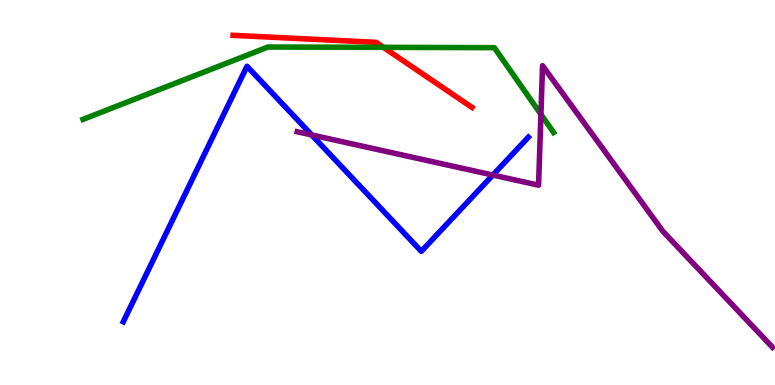[{'lines': ['blue', 'red'], 'intersections': []}, {'lines': ['green', 'red'], 'intersections': [{'x': 4.95, 'y': 8.77}]}, {'lines': ['purple', 'red'], 'intersections': []}, {'lines': ['blue', 'green'], 'intersections': []}, {'lines': ['blue', 'purple'], 'intersections': [{'x': 4.02, 'y': 6.49}, {'x': 6.36, 'y': 5.45}]}, {'lines': ['green', 'purple'], 'intersections': [{'x': 6.98, 'y': 7.03}]}]